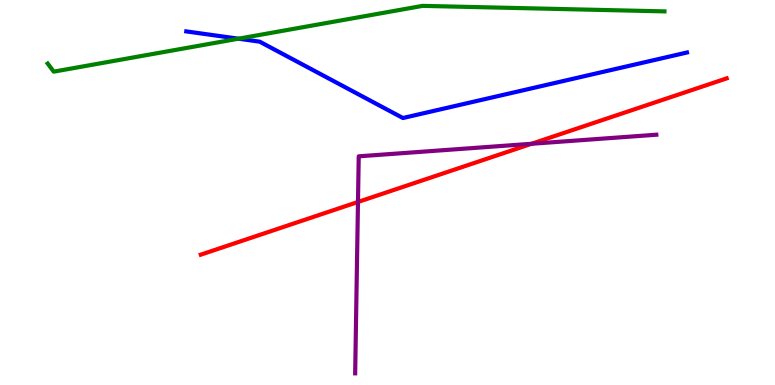[{'lines': ['blue', 'red'], 'intersections': []}, {'lines': ['green', 'red'], 'intersections': []}, {'lines': ['purple', 'red'], 'intersections': [{'x': 4.62, 'y': 4.75}, {'x': 6.86, 'y': 6.27}]}, {'lines': ['blue', 'green'], 'intersections': [{'x': 3.08, 'y': 8.99}]}, {'lines': ['blue', 'purple'], 'intersections': []}, {'lines': ['green', 'purple'], 'intersections': []}]